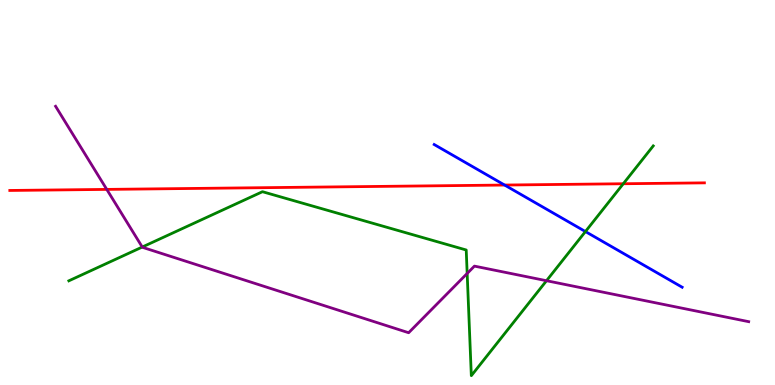[{'lines': ['blue', 'red'], 'intersections': [{'x': 6.51, 'y': 5.19}]}, {'lines': ['green', 'red'], 'intersections': [{'x': 8.04, 'y': 5.23}]}, {'lines': ['purple', 'red'], 'intersections': [{'x': 1.38, 'y': 5.08}]}, {'lines': ['blue', 'green'], 'intersections': [{'x': 7.55, 'y': 3.99}]}, {'lines': ['blue', 'purple'], 'intersections': []}, {'lines': ['green', 'purple'], 'intersections': [{'x': 1.84, 'y': 3.58}, {'x': 6.03, 'y': 2.9}, {'x': 7.05, 'y': 2.71}]}]